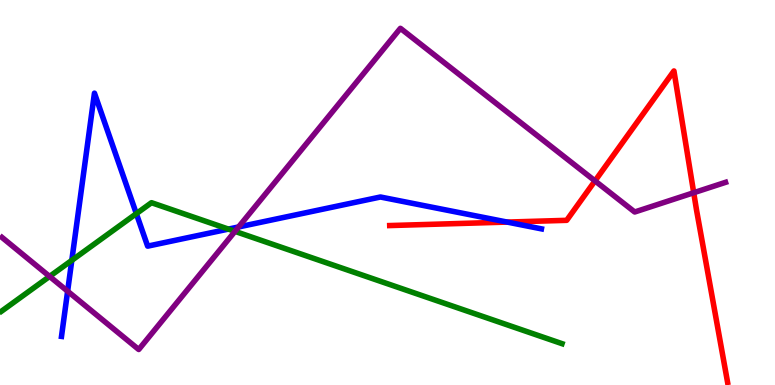[{'lines': ['blue', 'red'], 'intersections': [{'x': 6.54, 'y': 4.23}]}, {'lines': ['green', 'red'], 'intersections': []}, {'lines': ['purple', 'red'], 'intersections': [{'x': 7.68, 'y': 5.3}, {'x': 8.95, 'y': 4.99}]}, {'lines': ['blue', 'green'], 'intersections': [{'x': 0.927, 'y': 3.24}, {'x': 1.76, 'y': 4.45}, {'x': 2.95, 'y': 4.05}]}, {'lines': ['blue', 'purple'], 'intersections': [{'x': 0.873, 'y': 2.44}, {'x': 3.08, 'y': 4.11}]}, {'lines': ['green', 'purple'], 'intersections': [{'x': 0.64, 'y': 2.82}, {'x': 3.03, 'y': 3.99}]}]